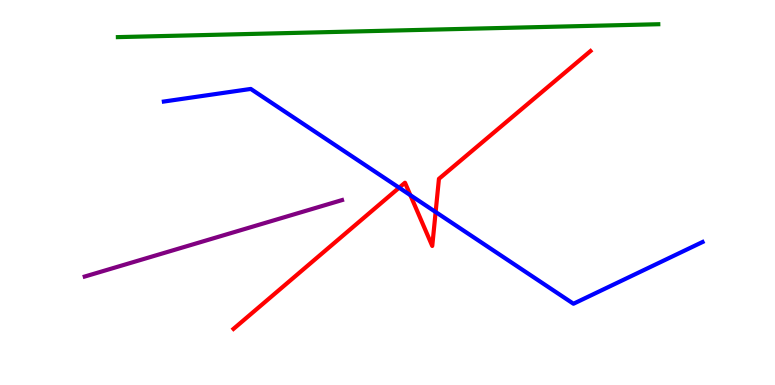[{'lines': ['blue', 'red'], 'intersections': [{'x': 5.15, 'y': 5.12}, {'x': 5.3, 'y': 4.93}, {'x': 5.62, 'y': 4.49}]}, {'lines': ['green', 'red'], 'intersections': []}, {'lines': ['purple', 'red'], 'intersections': []}, {'lines': ['blue', 'green'], 'intersections': []}, {'lines': ['blue', 'purple'], 'intersections': []}, {'lines': ['green', 'purple'], 'intersections': []}]